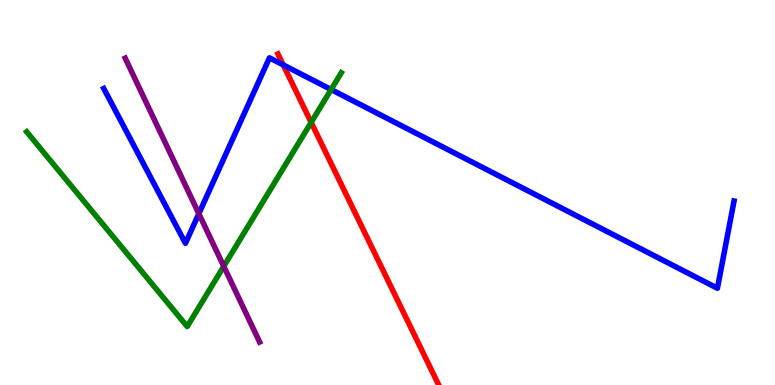[{'lines': ['blue', 'red'], 'intersections': [{'x': 3.65, 'y': 8.31}]}, {'lines': ['green', 'red'], 'intersections': [{'x': 4.02, 'y': 6.82}]}, {'lines': ['purple', 'red'], 'intersections': []}, {'lines': ['blue', 'green'], 'intersections': [{'x': 4.27, 'y': 7.67}]}, {'lines': ['blue', 'purple'], 'intersections': [{'x': 2.57, 'y': 4.45}]}, {'lines': ['green', 'purple'], 'intersections': [{'x': 2.89, 'y': 3.08}]}]